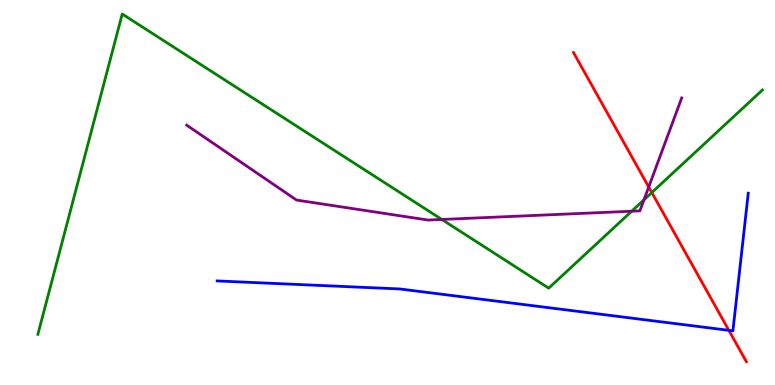[{'lines': ['blue', 'red'], 'intersections': [{'x': 9.4, 'y': 1.42}]}, {'lines': ['green', 'red'], 'intersections': [{'x': 8.41, 'y': 5.0}]}, {'lines': ['purple', 'red'], 'intersections': [{'x': 8.37, 'y': 5.14}]}, {'lines': ['blue', 'green'], 'intersections': []}, {'lines': ['blue', 'purple'], 'intersections': []}, {'lines': ['green', 'purple'], 'intersections': [{'x': 5.7, 'y': 4.3}, {'x': 8.15, 'y': 4.51}, {'x': 8.31, 'y': 4.81}]}]